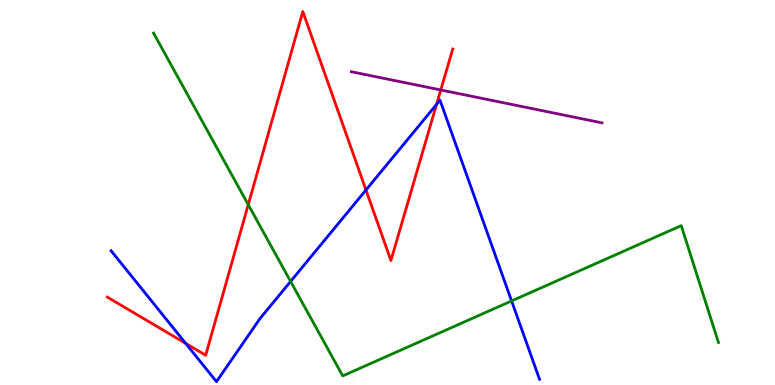[{'lines': ['blue', 'red'], 'intersections': [{'x': 2.4, 'y': 1.08}, {'x': 4.72, 'y': 5.06}, {'x': 5.63, 'y': 7.29}]}, {'lines': ['green', 'red'], 'intersections': [{'x': 3.2, 'y': 4.68}]}, {'lines': ['purple', 'red'], 'intersections': [{'x': 5.69, 'y': 7.66}]}, {'lines': ['blue', 'green'], 'intersections': [{'x': 3.75, 'y': 2.69}, {'x': 6.6, 'y': 2.18}]}, {'lines': ['blue', 'purple'], 'intersections': []}, {'lines': ['green', 'purple'], 'intersections': []}]